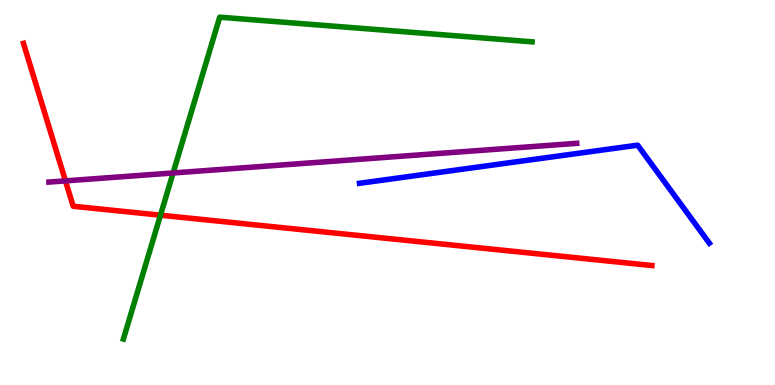[{'lines': ['blue', 'red'], 'intersections': []}, {'lines': ['green', 'red'], 'intersections': [{'x': 2.07, 'y': 4.41}]}, {'lines': ['purple', 'red'], 'intersections': [{'x': 0.845, 'y': 5.3}]}, {'lines': ['blue', 'green'], 'intersections': []}, {'lines': ['blue', 'purple'], 'intersections': []}, {'lines': ['green', 'purple'], 'intersections': [{'x': 2.23, 'y': 5.51}]}]